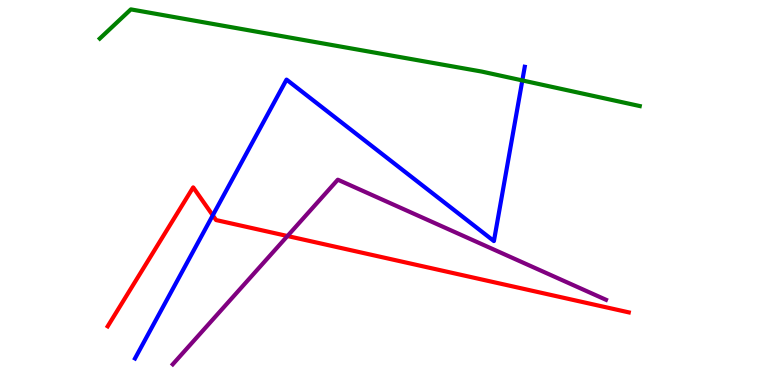[{'lines': ['blue', 'red'], 'intersections': [{'x': 2.75, 'y': 4.41}]}, {'lines': ['green', 'red'], 'intersections': []}, {'lines': ['purple', 'red'], 'intersections': [{'x': 3.71, 'y': 3.87}]}, {'lines': ['blue', 'green'], 'intersections': [{'x': 6.74, 'y': 7.91}]}, {'lines': ['blue', 'purple'], 'intersections': []}, {'lines': ['green', 'purple'], 'intersections': []}]